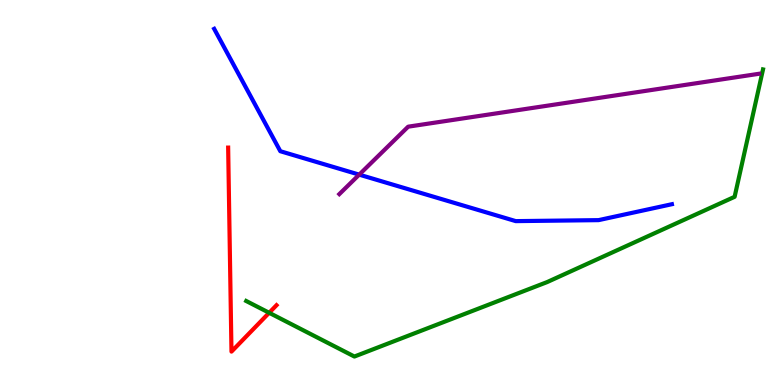[{'lines': ['blue', 'red'], 'intersections': []}, {'lines': ['green', 'red'], 'intersections': [{'x': 3.47, 'y': 1.88}]}, {'lines': ['purple', 'red'], 'intersections': []}, {'lines': ['blue', 'green'], 'intersections': []}, {'lines': ['blue', 'purple'], 'intersections': [{'x': 4.63, 'y': 5.46}]}, {'lines': ['green', 'purple'], 'intersections': []}]